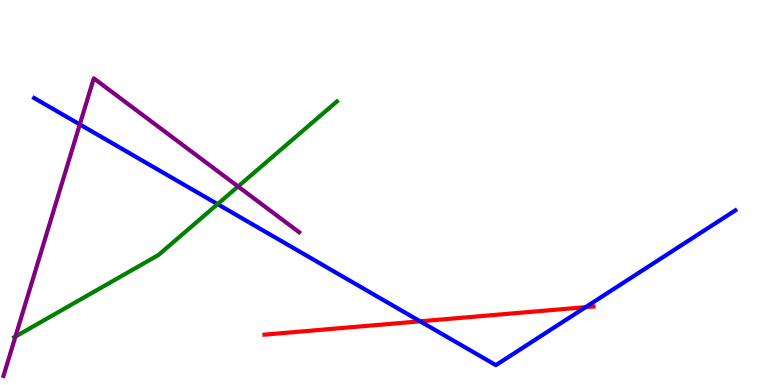[{'lines': ['blue', 'red'], 'intersections': [{'x': 5.42, 'y': 1.65}, {'x': 7.56, 'y': 2.02}]}, {'lines': ['green', 'red'], 'intersections': []}, {'lines': ['purple', 'red'], 'intersections': []}, {'lines': ['blue', 'green'], 'intersections': [{'x': 2.81, 'y': 4.7}]}, {'lines': ['blue', 'purple'], 'intersections': [{'x': 1.03, 'y': 6.77}]}, {'lines': ['green', 'purple'], 'intersections': [{'x': 0.199, 'y': 1.26}, {'x': 3.07, 'y': 5.16}]}]